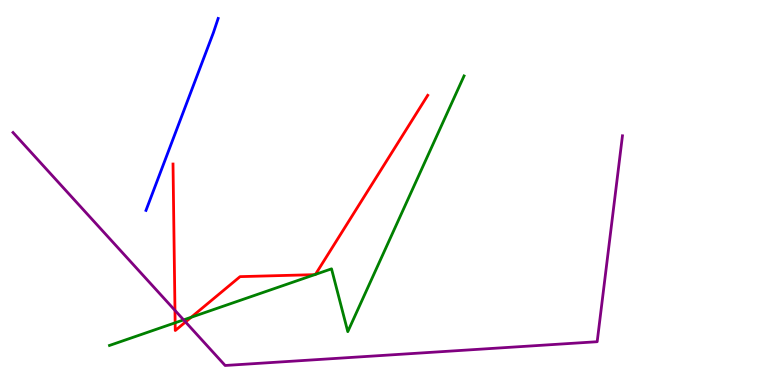[{'lines': ['blue', 'red'], 'intersections': []}, {'lines': ['green', 'red'], 'intersections': [{'x': 2.26, 'y': 1.62}, {'x': 2.47, 'y': 1.76}, {'x': 4.06, 'y': 2.87}, {'x': 4.07, 'y': 2.87}]}, {'lines': ['purple', 'red'], 'intersections': [{'x': 2.26, 'y': 1.94}, {'x': 2.39, 'y': 1.64}]}, {'lines': ['blue', 'green'], 'intersections': []}, {'lines': ['blue', 'purple'], 'intersections': []}, {'lines': ['green', 'purple'], 'intersections': [{'x': 2.37, 'y': 1.69}]}]